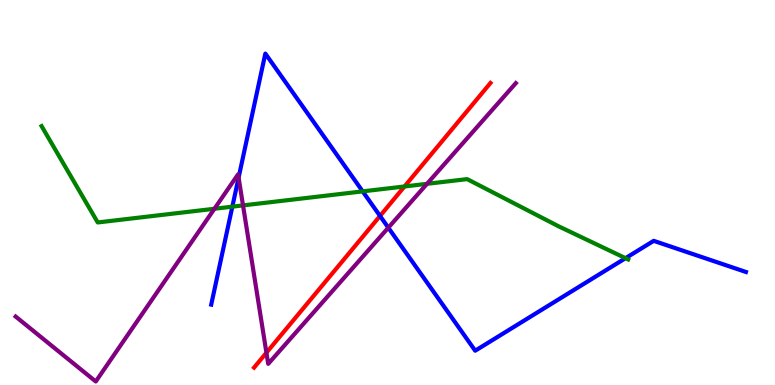[{'lines': ['blue', 'red'], 'intersections': [{'x': 4.9, 'y': 4.39}]}, {'lines': ['green', 'red'], 'intersections': [{'x': 5.22, 'y': 5.16}]}, {'lines': ['purple', 'red'], 'intersections': [{'x': 3.44, 'y': 0.839}]}, {'lines': ['blue', 'green'], 'intersections': [{'x': 3.0, 'y': 4.63}, {'x': 4.68, 'y': 5.03}, {'x': 8.07, 'y': 3.29}]}, {'lines': ['blue', 'purple'], 'intersections': [{'x': 3.08, 'y': 5.39}, {'x': 5.01, 'y': 4.09}]}, {'lines': ['green', 'purple'], 'intersections': [{'x': 2.77, 'y': 4.58}, {'x': 3.14, 'y': 4.66}, {'x': 5.51, 'y': 5.23}]}]